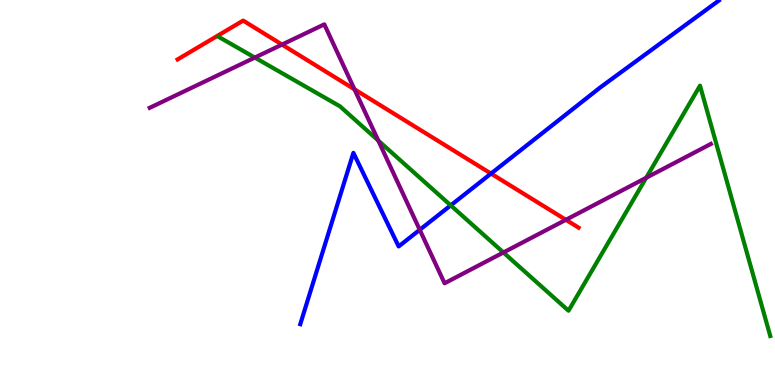[{'lines': ['blue', 'red'], 'intersections': [{'x': 6.34, 'y': 5.49}]}, {'lines': ['green', 'red'], 'intersections': []}, {'lines': ['purple', 'red'], 'intersections': [{'x': 3.64, 'y': 8.84}, {'x': 4.57, 'y': 7.68}, {'x': 7.3, 'y': 4.29}]}, {'lines': ['blue', 'green'], 'intersections': [{'x': 5.82, 'y': 4.67}]}, {'lines': ['blue', 'purple'], 'intersections': [{'x': 5.42, 'y': 4.03}]}, {'lines': ['green', 'purple'], 'intersections': [{'x': 3.29, 'y': 8.5}, {'x': 4.88, 'y': 6.35}, {'x': 6.5, 'y': 3.44}, {'x': 8.34, 'y': 5.38}]}]